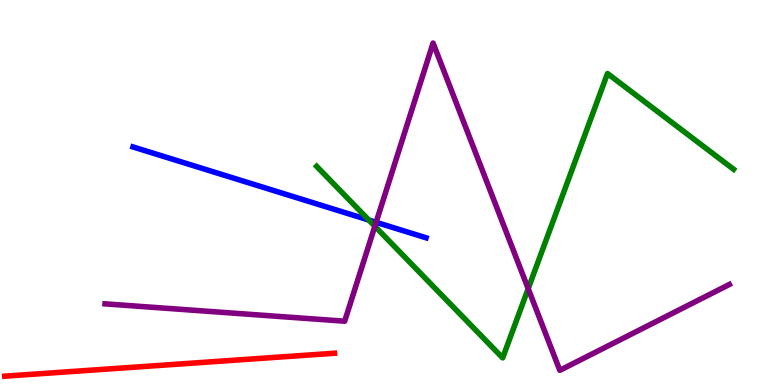[{'lines': ['blue', 'red'], 'intersections': []}, {'lines': ['green', 'red'], 'intersections': []}, {'lines': ['purple', 'red'], 'intersections': []}, {'lines': ['blue', 'green'], 'intersections': [{'x': 4.76, 'y': 4.28}]}, {'lines': ['blue', 'purple'], 'intersections': [{'x': 4.85, 'y': 4.23}]}, {'lines': ['green', 'purple'], 'intersections': [{'x': 4.84, 'y': 4.12}, {'x': 6.82, 'y': 2.5}]}]